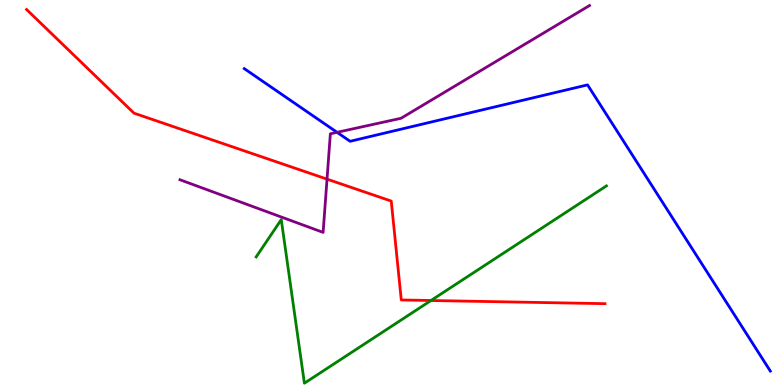[{'lines': ['blue', 'red'], 'intersections': []}, {'lines': ['green', 'red'], 'intersections': [{'x': 5.56, 'y': 2.19}]}, {'lines': ['purple', 'red'], 'intersections': [{'x': 4.22, 'y': 5.35}]}, {'lines': ['blue', 'green'], 'intersections': []}, {'lines': ['blue', 'purple'], 'intersections': [{'x': 4.35, 'y': 6.56}]}, {'lines': ['green', 'purple'], 'intersections': []}]